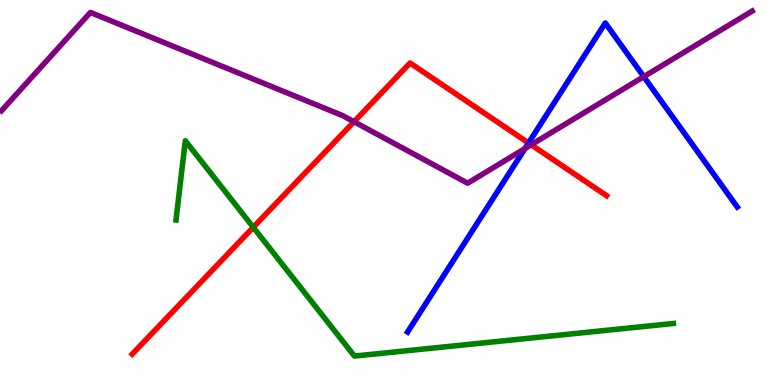[{'lines': ['blue', 'red'], 'intersections': [{'x': 6.82, 'y': 6.29}]}, {'lines': ['green', 'red'], 'intersections': [{'x': 3.27, 'y': 4.1}]}, {'lines': ['purple', 'red'], 'intersections': [{'x': 4.57, 'y': 6.84}, {'x': 6.85, 'y': 6.24}]}, {'lines': ['blue', 'green'], 'intersections': []}, {'lines': ['blue', 'purple'], 'intersections': [{'x': 6.77, 'y': 6.14}, {'x': 8.31, 'y': 8.01}]}, {'lines': ['green', 'purple'], 'intersections': []}]